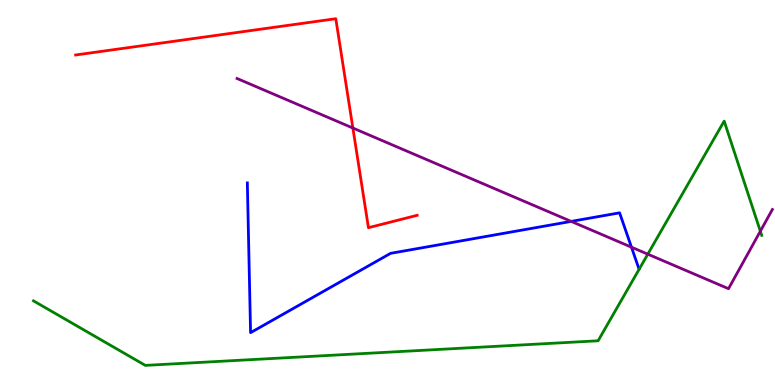[{'lines': ['blue', 'red'], 'intersections': []}, {'lines': ['green', 'red'], 'intersections': []}, {'lines': ['purple', 'red'], 'intersections': [{'x': 4.55, 'y': 6.67}]}, {'lines': ['blue', 'green'], 'intersections': []}, {'lines': ['blue', 'purple'], 'intersections': [{'x': 7.37, 'y': 4.25}, {'x': 8.15, 'y': 3.58}]}, {'lines': ['green', 'purple'], 'intersections': [{'x': 8.36, 'y': 3.4}, {'x': 9.81, 'y': 3.99}]}]